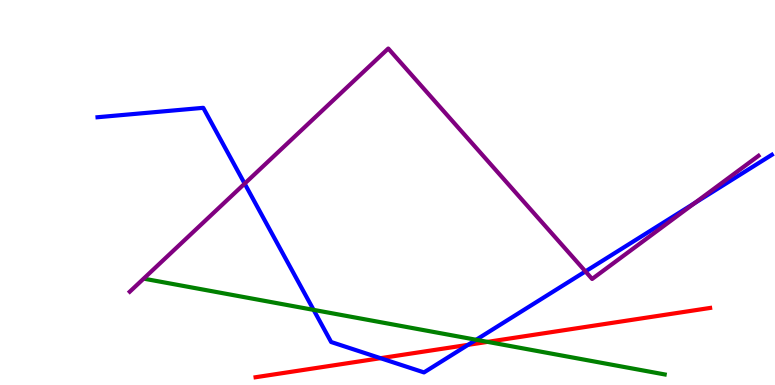[{'lines': ['blue', 'red'], 'intersections': [{'x': 4.91, 'y': 0.696}, {'x': 6.04, 'y': 1.04}]}, {'lines': ['green', 'red'], 'intersections': [{'x': 6.29, 'y': 1.12}]}, {'lines': ['purple', 'red'], 'intersections': []}, {'lines': ['blue', 'green'], 'intersections': [{'x': 4.05, 'y': 1.95}, {'x': 6.14, 'y': 1.17}]}, {'lines': ['blue', 'purple'], 'intersections': [{'x': 3.16, 'y': 5.23}, {'x': 7.55, 'y': 2.95}, {'x': 8.96, 'y': 4.72}]}, {'lines': ['green', 'purple'], 'intersections': []}]